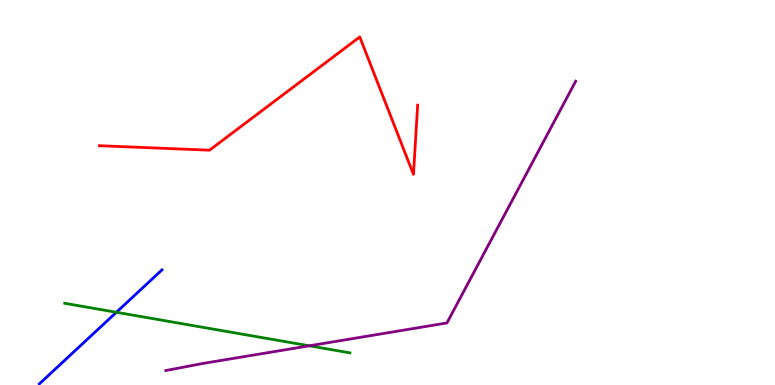[{'lines': ['blue', 'red'], 'intersections': []}, {'lines': ['green', 'red'], 'intersections': []}, {'lines': ['purple', 'red'], 'intersections': []}, {'lines': ['blue', 'green'], 'intersections': [{'x': 1.5, 'y': 1.89}]}, {'lines': ['blue', 'purple'], 'intersections': []}, {'lines': ['green', 'purple'], 'intersections': [{'x': 3.99, 'y': 1.02}]}]